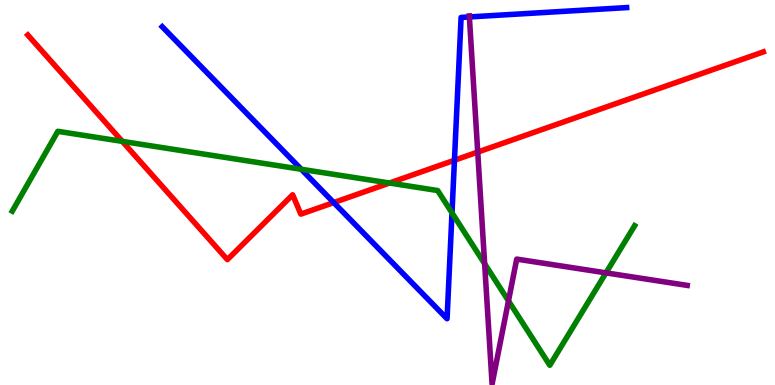[{'lines': ['blue', 'red'], 'intersections': [{'x': 4.31, 'y': 4.74}, {'x': 5.86, 'y': 5.84}]}, {'lines': ['green', 'red'], 'intersections': [{'x': 1.58, 'y': 6.33}, {'x': 5.03, 'y': 5.25}]}, {'lines': ['purple', 'red'], 'intersections': [{'x': 6.16, 'y': 6.05}]}, {'lines': ['blue', 'green'], 'intersections': [{'x': 3.89, 'y': 5.6}, {'x': 5.83, 'y': 4.47}]}, {'lines': ['blue', 'purple'], 'intersections': [{'x': 6.06, 'y': 9.56}]}, {'lines': ['green', 'purple'], 'intersections': [{'x': 6.25, 'y': 3.15}, {'x': 6.56, 'y': 2.18}, {'x': 7.82, 'y': 2.91}]}]